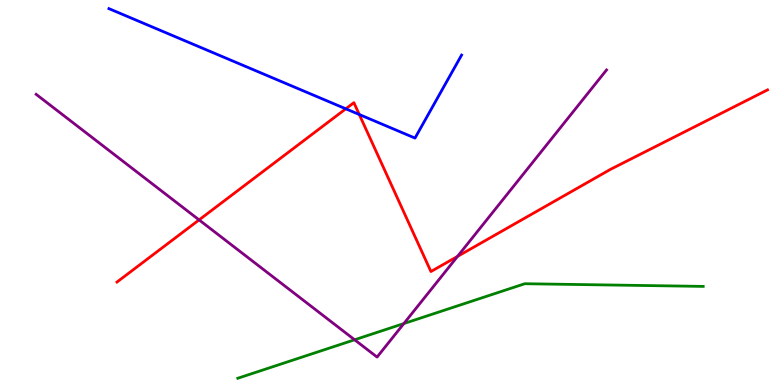[{'lines': ['blue', 'red'], 'intersections': [{'x': 4.46, 'y': 7.17}, {'x': 4.64, 'y': 7.03}]}, {'lines': ['green', 'red'], 'intersections': []}, {'lines': ['purple', 'red'], 'intersections': [{'x': 2.57, 'y': 4.29}, {'x': 5.9, 'y': 3.34}]}, {'lines': ['blue', 'green'], 'intersections': []}, {'lines': ['blue', 'purple'], 'intersections': []}, {'lines': ['green', 'purple'], 'intersections': [{'x': 4.58, 'y': 1.17}, {'x': 5.21, 'y': 1.6}]}]